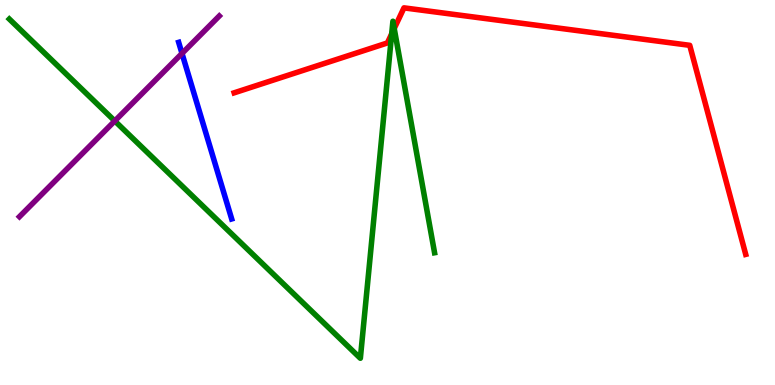[{'lines': ['blue', 'red'], 'intersections': []}, {'lines': ['green', 'red'], 'intersections': [{'x': 5.05, 'y': 9.12}, {'x': 5.09, 'y': 9.26}]}, {'lines': ['purple', 'red'], 'intersections': []}, {'lines': ['blue', 'green'], 'intersections': []}, {'lines': ['blue', 'purple'], 'intersections': [{'x': 2.35, 'y': 8.61}]}, {'lines': ['green', 'purple'], 'intersections': [{'x': 1.48, 'y': 6.86}]}]